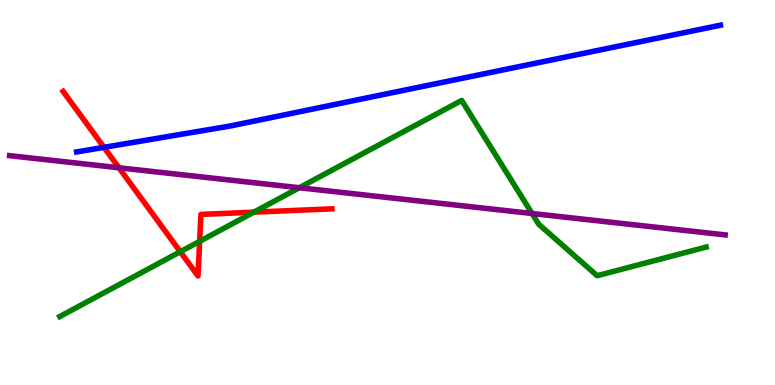[{'lines': ['blue', 'red'], 'intersections': [{'x': 1.34, 'y': 6.17}]}, {'lines': ['green', 'red'], 'intersections': [{'x': 2.33, 'y': 3.46}, {'x': 2.58, 'y': 3.73}, {'x': 3.28, 'y': 4.49}]}, {'lines': ['purple', 'red'], 'intersections': [{'x': 1.53, 'y': 5.64}]}, {'lines': ['blue', 'green'], 'intersections': []}, {'lines': ['blue', 'purple'], 'intersections': []}, {'lines': ['green', 'purple'], 'intersections': [{'x': 3.86, 'y': 5.12}, {'x': 6.87, 'y': 4.45}]}]